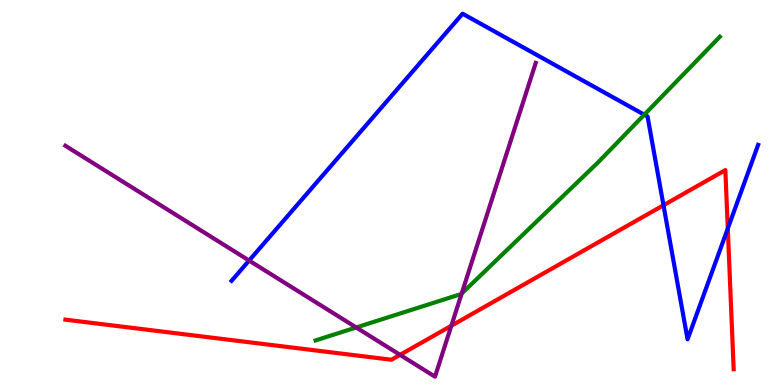[{'lines': ['blue', 'red'], 'intersections': [{'x': 8.56, 'y': 4.67}, {'x': 9.39, 'y': 4.06}]}, {'lines': ['green', 'red'], 'intersections': []}, {'lines': ['purple', 'red'], 'intersections': [{'x': 5.16, 'y': 0.783}, {'x': 5.82, 'y': 1.54}]}, {'lines': ['blue', 'green'], 'intersections': [{'x': 8.31, 'y': 7.02}]}, {'lines': ['blue', 'purple'], 'intersections': [{'x': 3.21, 'y': 3.23}]}, {'lines': ['green', 'purple'], 'intersections': [{'x': 4.6, 'y': 1.49}, {'x': 5.96, 'y': 2.37}]}]